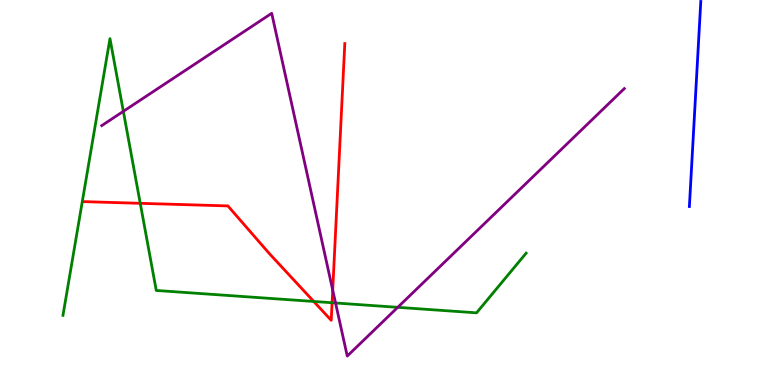[{'lines': ['blue', 'red'], 'intersections': []}, {'lines': ['green', 'red'], 'intersections': [{'x': 1.81, 'y': 4.72}, {'x': 4.05, 'y': 2.17}, {'x': 4.29, 'y': 2.14}]}, {'lines': ['purple', 'red'], 'intersections': [{'x': 4.29, 'y': 2.46}]}, {'lines': ['blue', 'green'], 'intersections': []}, {'lines': ['blue', 'purple'], 'intersections': []}, {'lines': ['green', 'purple'], 'intersections': [{'x': 1.59, 'y': 7.11}, {'x': 4.33, 'y': 2.13}, {'x': 5.13, 'y': 2.02}]}]